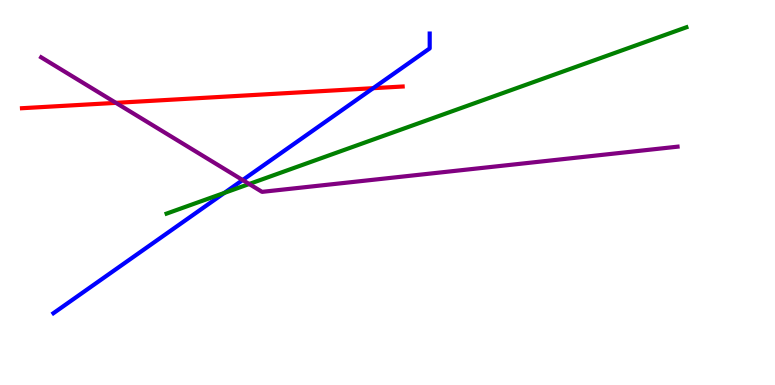[{'lines': ['blue', 'red'], 'intersections': [{'x': 4.82, 'y': 7.71}]}, {'lines': ['green', 'red'], 'intersections': []}, {'lines': ['purple', 'red'], 'intersections': [{'x': 1.5, 'y': 7.33}]}, {'lines': ['blue', 'green'], 'intersections': [{'x': 2.9, 'y': 4.99}]}, {'lines': ['blue', 'purple'], 'intersections': [{'x': 3.13, 'y': 5.32}]}, {'lines': ['green', 'purple'], 'intersections': [{'x': 3.22, 'y': 5.22}]}]